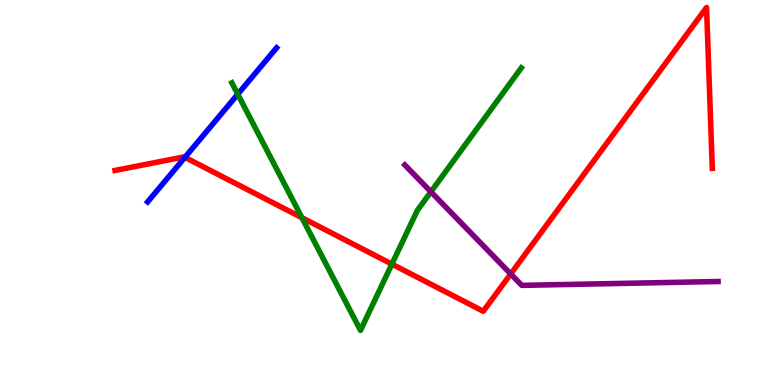[{'lines': ['blue', 'red'], 'intersections': [{'x': 2.39, 'y': 5.91}]}, {'lines': ['green', 'red'], 'intersections': [{'x': 3.9, 'y': 4.35}, {'x': 5.06, 'y': 3.14}]}, {'lines': ['purple', 'red'], 'intersections': [{'x': 6.59, 'y': 2.88}]}, {'lines': ['blue', 'green'], 'intersections': [{'x': 3.07, 'y': 7.55}]}, {'lines': ['blue', 'purple'], 'intersections': []}, {'lines': ['green', 'purple'], 'intersections': [{'x': 5.56, 'y': 5.02}]}]